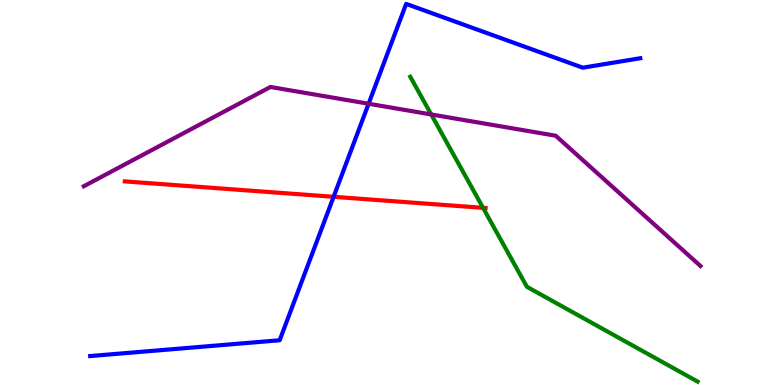[{'lines': ['blue', 'red'], 'intersections': [{'x': 4.3, 'y': 4.89}]}, {'lines': ['green', 'red'], 'intersections': [{'x': 6.23, 'y': 4.6}]}, {'lines': ['purple', 'red'], 'intersections': []}, {'lines': ['blue', 'green'], 'intersections': []}, {'lines': ['blue', 'purple'], 'intersections': [{'x': 4.76, 'y': 7.31}]}, {'lines': ['green', 'purple'], 'intersections': [{'x': 5.56, 'y': 7.03}]}]